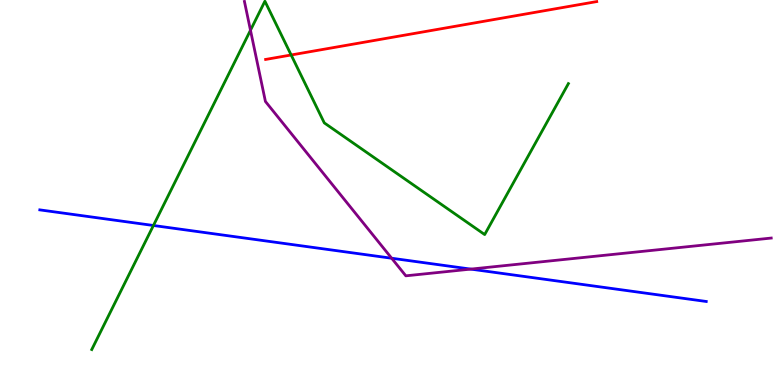[{'lines': ['blue', 'red'], 'intersections': []}, {'lines': ['green', 'red'], 'intersections': [{'x': 3.76, 'y': 8.57}]}, {'lines': ['purple', 'red'], 'intersections': []}, {'lines': ['blue', 'green'], 'intersections': [{'x': 1.98, 'y': 4.14}]}, {'lines': ['blue', 'purple'], 'intersections': [{'x': 5.05, 'y': 3.29}, {'x': 6.07, 'y': 3.01}]}, {'lines': ['green', 'purple'], 'intersections': [{'x': 3.23, 'y': 9.21}]}]